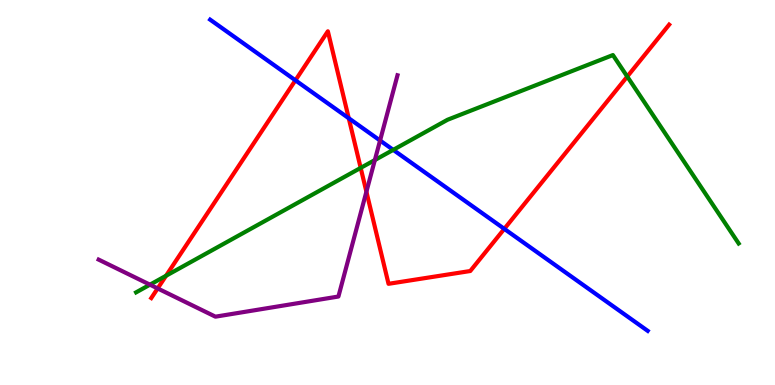[{'lines': ['blue', 'red'], 'intersections': [{'x': 3.81, 'y': 7.91}, {'x': 4.5, 'y': 6.93}, {'x': 6.51, 'y': 4.06}]}, {'lines': ['green', 'red'], 'intersections': [{'x': 2.14, 'y': 2.84}, {'x': 4.65, 'y': 5.64}, {'x': 8.09, 'y': 8.01}]}, {'lines': ['purple', 'red'], 'intersections': [{'x': 2.03, 'y': 2.51}, {'x': 4.73, 'y': 5.02}]}, {'lines': ['blue', 'green'], 'intersections': [{'x': 5.07, 'y': 6.11}]}, {'lines': ['blue', 'purple'], 'intersections': [{'x': 4.9, 'y': 6.35}]}, {'lines': ['green', 'purple'], 'intersections': [{'x': 1.93, 'y': 2.61}, {'x': 4.84, 'y': 5.84}]}]